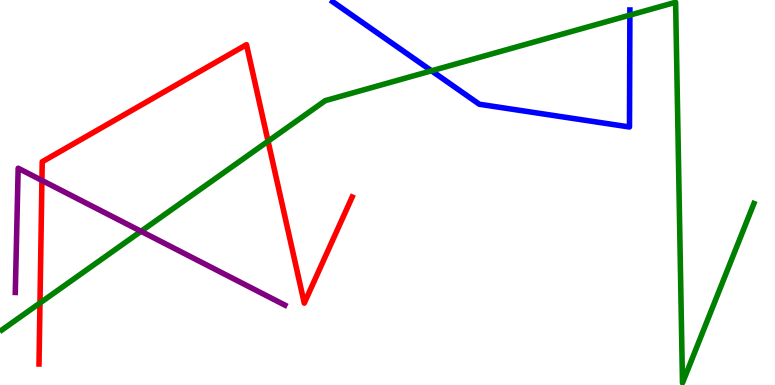[{'lines': ['blue', 'red'], 'intersections': []}, {'lines': ['green', 'red'], 'intersections': [{'x': 0.516, 'y': 2.13}, {'x': 3.46, 'y': 6.33}]}, {'lines': ['purple', 'red'], 'intersections': [{'x': 0.541, 'y': 5.31}]}, {'lines': ['blue', 'green'], 'intersections': [{'x': 5.57, 'y': 8.16}, {'x': 8.13, 'y': 9.61}]}, {'lines': ['blue', 'purple'], 'intersections': []}, {'lines': ['green', 'purple'], 'intersections': [{'x': 1.82, 'y': 3.99}]}]